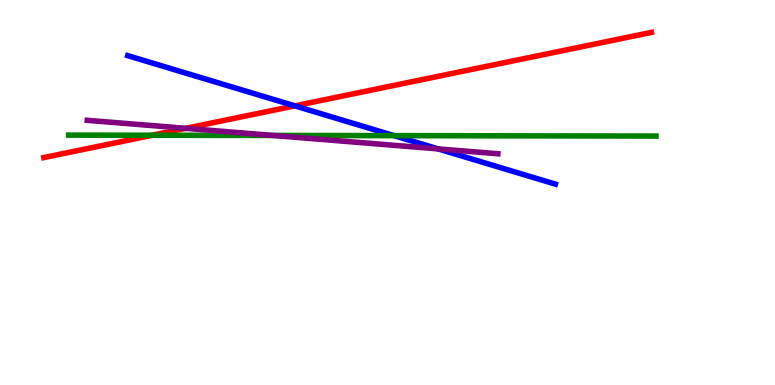[{'lines': ['blue', 'red'], 'intersections': [{'x': 3.8, 'y': 7.25}]}, {'lines': ['green', 'red'], 'intersections': [{'x': 1.96, 'y': 6.49}]}, {'lines': ['purple', 'red'], 'intersections': [{'x': 2.4, 'y': 6.67}]}, {'lines': ['blue', 'green'], 'intersections': [{'x': 5.08, 'y': 6.48}]}, {'lines': ['blue', 'purple'], 'intersections': [{'x': 5.65, 'y': 6.13}]}, {'lines': ['green', 'purple'], 'intersections': [{'x': 3.52, 'y': 6.48}]}]